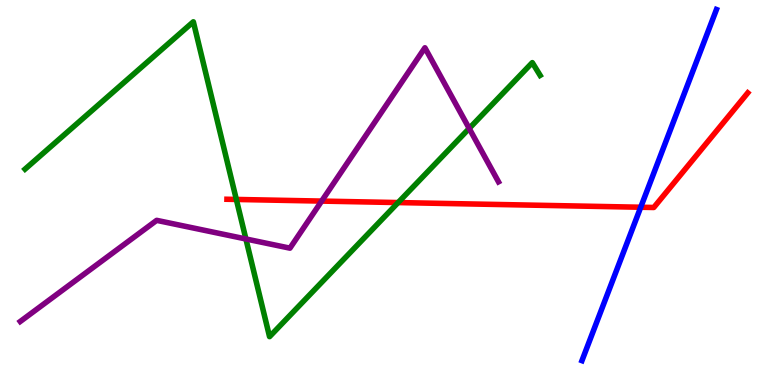[{'lines': ['blue', 'red'], 'intersections': [{'x': 8.27, 'y': 4.62}]}, {'lines': ['green', 'red'], 'intersections': [{'x': 3.05, 'y': 4.82}, {'x': 5.14, 'y': 4.74}]}, {'lines': ['purple', 'red'], 'intersections': [{'x': 4.15, 'y': 4.78}]}, {'lines': ['blue', 'green'], 'intersections': []}, {'lines': ['blue', 'purple'], 'intersections': []}, {'lines': ['green', 'purple'], 'intersections': [{'x': 3.17, 'y': 3.79}, {'x': 6.05, 'y': 6.66}]}]